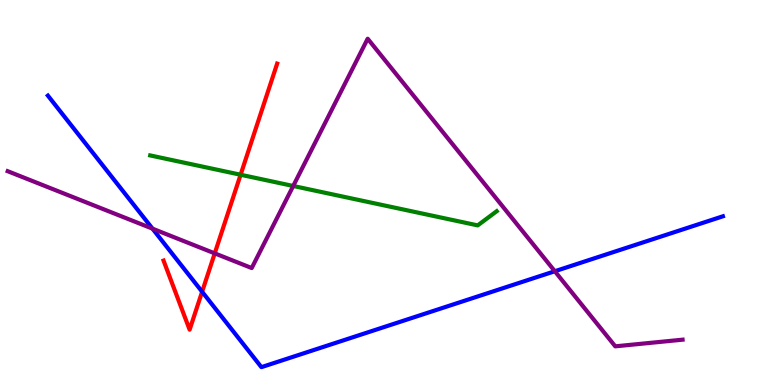[{'lines': ['blue', 'red'], 'intersections': [{'x': 2.61, 'y': 2.42}]}, {'lines': ['green', 'red'], 'intersections': [{'x': 3.1, 'y': 5.46}]}, {'lines': ['purple', 'red'], 'intersections': [{'x': 2.77, 'y': 3.42}]}, {'lines': ['blue', 'green'], 'intersections': []}, {'lines': ['blue', 'purple'], 'intersections': [{'x': 1.97, 'y': 4.06}, {'x': 7.16, 'y': 2.95}]}, {'lines': ['green', 'purple'], 'intersections': [{'x': 3.78, 'y': 5.17}]}]